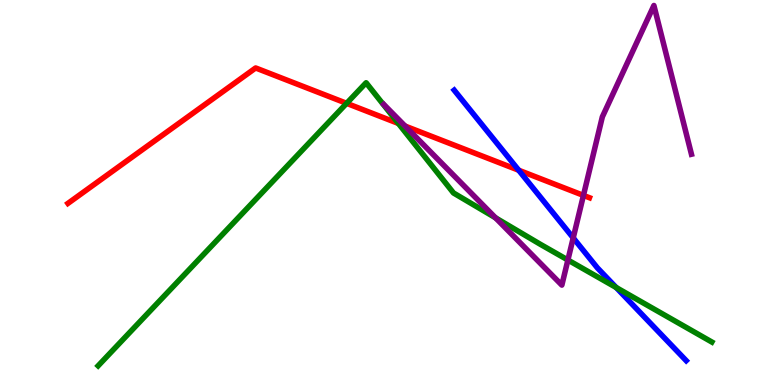[{'lines': ['blue', 'red'], 'intersections': [{'x': 6.69, 'y': 5.58}]}, {'lines': ['green', 'red'], 'intersections': [{'x': 4.47, 'y': 7.32}, {'x': 5.14, 'y': 6.79}]}, {'lines': ['purple', 'red'], 'intersections': [{'x': 5.23, 'y': 6.73}, {'x': 7.53, 'y': 4.92}]}, {'lines': ['blue', 'green'], 'intersections': [{'x': 7.95, 'y': 2.53}]}, {'lines': ['blue', 'purple'], 'intersections': [{'x': 7.4, 'y': 3.82}]}, {'lines': ['green', 'purple'], 'intersections': [{'x': 6.39, 'y': 4.34}, {'x': 7.33, 'y': 3.25}]}]